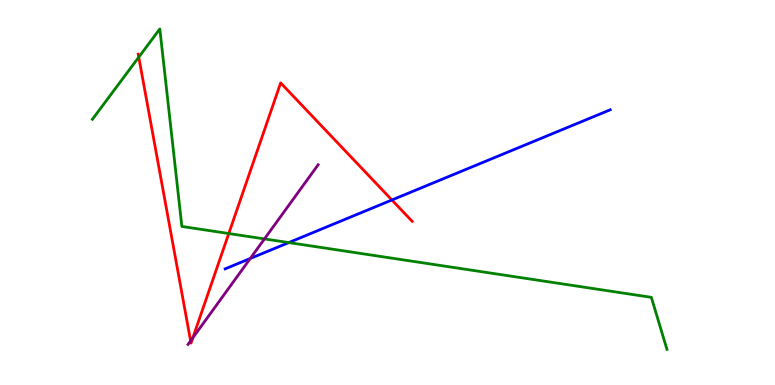[{'lines': ['blue', 'red'], 'intersections': [{'x': 5.06, 'y': 4.81}]}, {'lines': ['green', 'red'], 'intersections': [{'x': 1.79, 'y': 8.52}, {'x': 2.95, 'y': 3.93}]}, {'lines': ['purple', 'red'], 'intersections': [{'x': 2.46, 'y': 1.15}, {'x': 2.49, 'y': 1.23}]}, {'lines': ['blue', 'green'], 'intersections': [{'x': 3.73, 'y': 3.7}]}, {'lines': ['blue', 'purple'], 'intersections': [{'x': 3.23, 'y': 3.29}]}, {'lines': ['green', 'purple'], 'intersections': [{'x': 3.41, 'y': 3.79}]}]